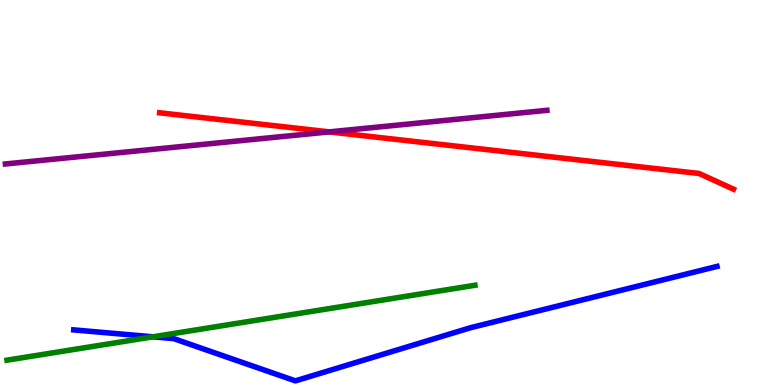[{'lines': ['blue', 'red'], 'intersections': []}, {'lines': ['green', 'red'], 'intersections': []}, {'lines': ['purple', 'red'], 'intersections': [{'x': 4.25, 'y': 6.57}]}, {'lines': ['blue', 'green'], 'intersections': [{'x': 1.97, 'y': 1.25}]}, {'lines': ['blue', 'purple'], 'intersections': []}, {'lines': ['green', 'purple'], 'intersections': []}]